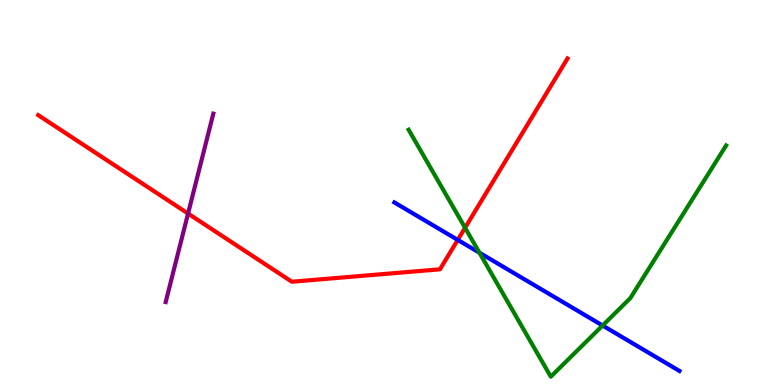[{'lines': ['blue', 'red'], 'intersections': [{'x': 5.91, 'y': 3.77}]}, {'lines': ['green', 'red'], 'intersections': [{'x': 6.0, 'y': 4.08}]}, {'lines': ['purple', 'red'], 'intersections': [{'x': 2.43, 'y': 4.45}]}, {'lines': ['blue', 'green'], 'intersections': [{'x': 6.19, 'y': 3.44}, {'x': 7.78, 'y': 1.54}]}, {'lines': ['blue', 'purple'], 'intersections': []}, {'lines': ['green', 'purple'], 'intersections': []}]